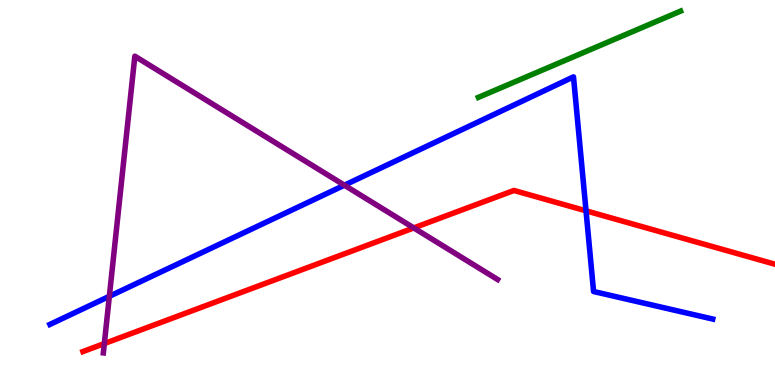[{'lines': ['blue', 'red'], 'intersections': [{'x': 7.56, 'y': 4.52}]}, {'lines': ['green', 'red'], 'intersections': []}, {'lines': ['purple', 'red'], 'intersections': [{'x': 1.35, 'y': 1.08}, {'x': 5.34, 'y': 4.08}]}, {'lines': ['blue', 'green'], 'intersections': []}, {'lines': ['blue', 'purple'], 'intersections': [{'x': 1.41, 'y': 2.3}, {'x': 4.44, 'y': 5.19}]}, {'lines': ['green', 'purple'], 'intersections': []}]